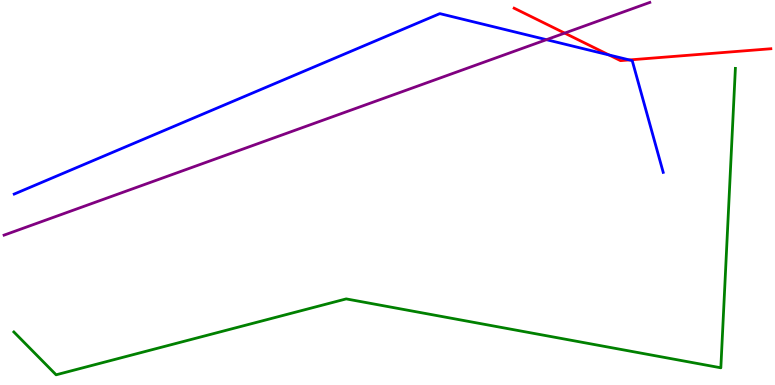[{'lines': ['blue', 'red'], 'intersections': [{'x': 7.86, 'y': 8.57}, {'x': 8.12, 'y': 8.44}]}, {'lines': ['green', 'red'], 'intersections': []}, {'lines': ['purple', 'red'], 'intersections': [{'x': 7.29, 'y': 9.14}]}, {'lines': ['blue', 'green'], 'intersections': []}, {'lines': ['blue', 'purple'], 'intersections': [{'x': 7.05, 'y': 8.97}]}, {'lines': ['green', 'purple'], 'intersections': []}]